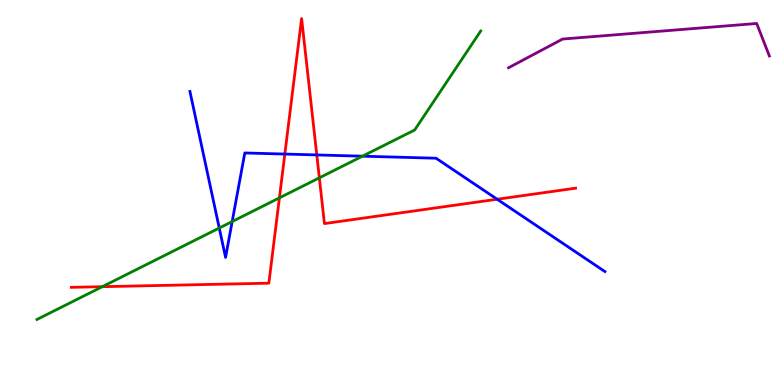[{'lines': ['blue', 'red'], 'intersections': [{'x': 3.68, 'y': 6.0}, {'x': 4.09, 'y': 5.98}, {'x': 6.41, 'y': 4.82}]}, {'lines': ['green', 'red'], 'intersections': [{'x': 1.32, 'y': 2.55}, {'x': 3.61, 'y': 4.86}, {'x': 4.12, 'y': 5.38}]}, {'lines': ['purple', 'red'], 'intersections': []}, {'lines': ['blue', 'green'], 'intersections': [{'x': 2.83, 'y': 4.08}, {'x': 3.0, 'y': 4.25}, {'x': 4.68, 'y': 5.94}]}, {'lines': ['blue', 'purple'], 'intersections': []}, {'lines': ['green', 'purple'], 'intersections': []}]